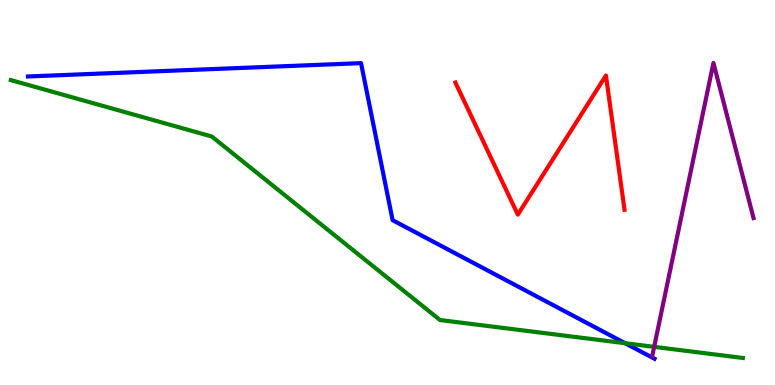[{'lines': ['blue', 'red'], 'intersections': []}, {'lines': ['green', 'red'], 'intersections': []}, {'lines': ['purple', 'red'], 'intersections': []}, {'lines': ['blue', 'green'], 'intersections': [{'x': 8.07, 'y': 1.09}]}, {'lines': ['blue', 'purple'], 'intersections': []}, {'lines': ['green', 'purple'], 'intersections': [{'x': 8.44, 'y': 0.991}]}]